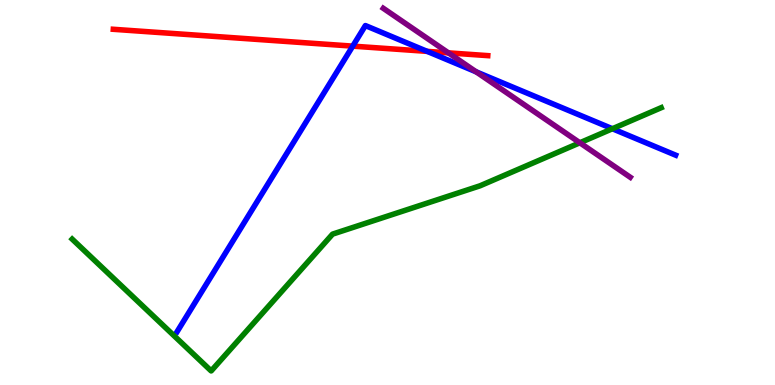[{'lines': ['blue', 'red'], 'intersections': [{'x': 4.55, 'y': 8.8}, {'x': 5.51, 'y': 8.67}]}, {'lines': ['green', 'red'], 'intersections': []}, {'lines': ['purple', 'red'], 'intersections': [{'x': 5.79, 'y': 8.63}]}, {'lines': ['blue', 'green'], 'intersections': [{'x': 7.9, 'y': 6.66}]}, {'lines': ['blue', 'purple'], 'intersections': [{'x': 6.14, 'y': 8.13}]}, {'lines': ['green', 'purple'], 'intersections': [{'x': 7.48, 'y': 6.29}]}]